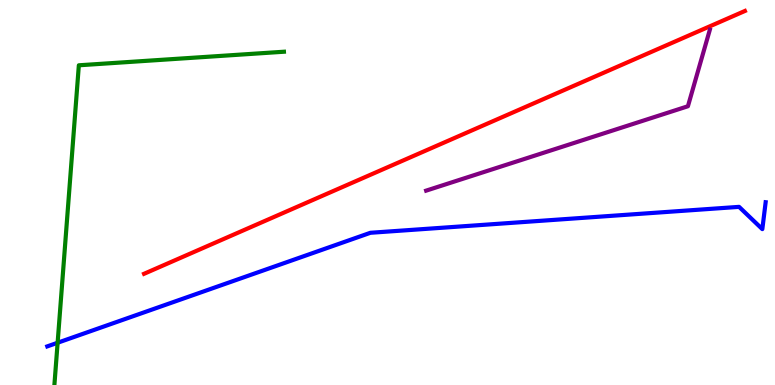[{'lines': ['blue', 'red'], 'intersections': []}, {'lines': ['green', 'red'], 'intersections': []}, {'lines': ['purple', 'red'], 'intersections': []}, {'lines': ['blue', 'green'], 'intersections': [{'x': 0.744, 'y': 1.1}]}, {'lines': ['blue', 'purple'], 'intersections': []}, {'lines': ['green', 'purple'], 'intersections': []}]